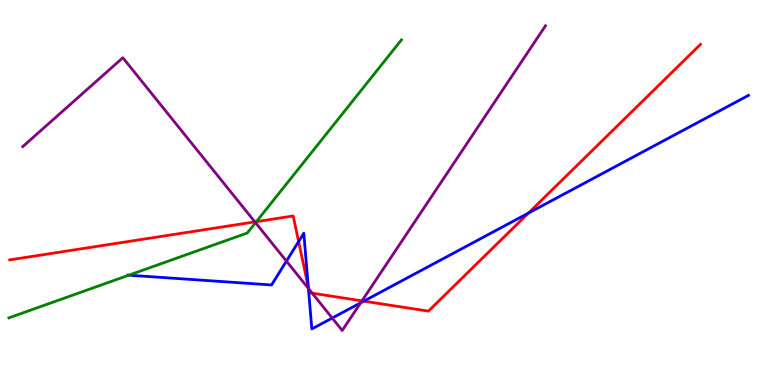[{'lines': ['blue', 'red'], 'intersections': [{'x': 3.85, 'y': 3.73}, {'x': 3.98, 'y': 2.53}, {'x': 4.69, 'y': 2.18}, {'x': 6.82, 'y': 4.46}]}, {'lines': ['green', 'red'], 'intersections': [{'x': 3.31, 'y': 4.24}]}, {'lines': ['purple', 'red'], 'intersections': [{'x': 3.29, 'y': 4.24}, {'x': 3.98, 'y': 2.5}, {'x': 4.03, 'y': 2.39}, {'x': 4.67, 'y': 2.19}]}, {'lines': ['blue', 'green'], 'intersections': [{'x': 1.66, 'y': 2.85}]}, {'lines': ['blue', 'purple'], 'intersections': [{'x': 3.7, 'y': 3.22}, {'x': 3.98, 'y': 2.51}, {'x': 4.29, 'y': 1.74}, {'x': 4.65, 'y': 2.13}]}, {'lines': ['green', 'purple'], 'intersections': [{'x': 3.3, 'y': 4.22}]}]